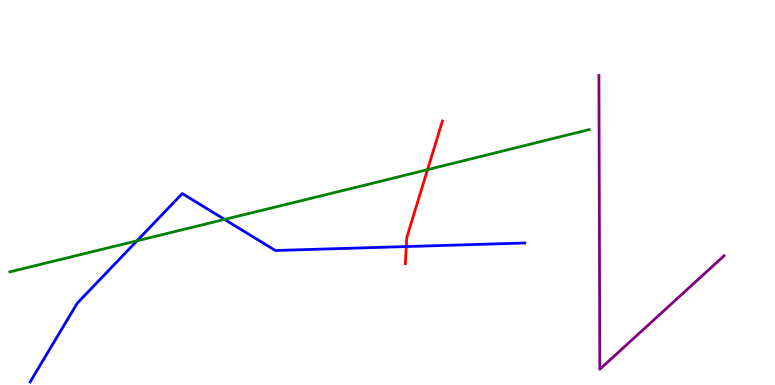[{'lines': ['blue', 'red'], 'intersections': [{'x': 5.24, 'y': 3.6}]}, {'lines': ['green', 'red'], 'intersections': [{'x': 5.52, 'y': 5.59}]}, {'lines': ['purple', 'red'], 'intersections': []}, {'lines': ['blue', 'green'], 'intersections': [{'x': 1.77, 'y': 3.75}, {'x': 2.9, 'y': 4.3}]}, {'lines': ['blue', 'purple'], 'intersections': []}, {'lines': ['green', 'purple'], 'intersections': []}]